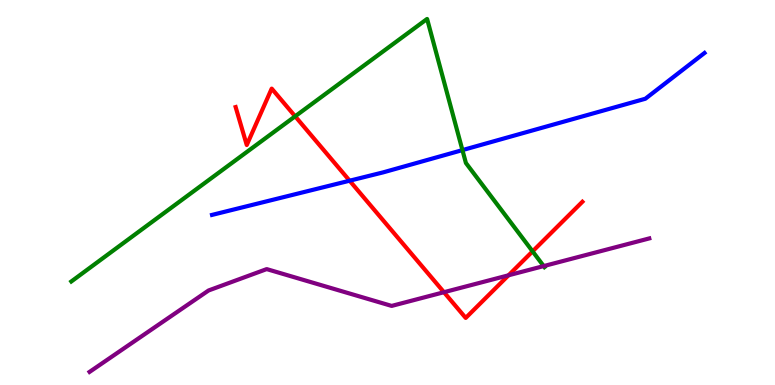[{'lines': ['blue', 'red'], 'intersections': [{'x': 4.51, 'y': 5.31}]}, {'lines': ['green', 'red'], 'intersections': [{'x': 3.81, 'y': 6.98}, {'x': 6.87, 'y': 3.47}]}, {'lines': ['purple', 'red'], 'intersections': [{'x': 5.73, 'y': 2.41}, {'x': 6.56, 'y': 2.85}]}, {'lines': ['blue', 'green'], 'intersections': [{'x': 5.97, 'y': 6.1}]}, {'lines': ['blue', 'purple'], 'intersections': []}, {'lines': ['green', 'purple'], 'intersections': [{'x': 7.02, 'y': 3.09}]}]